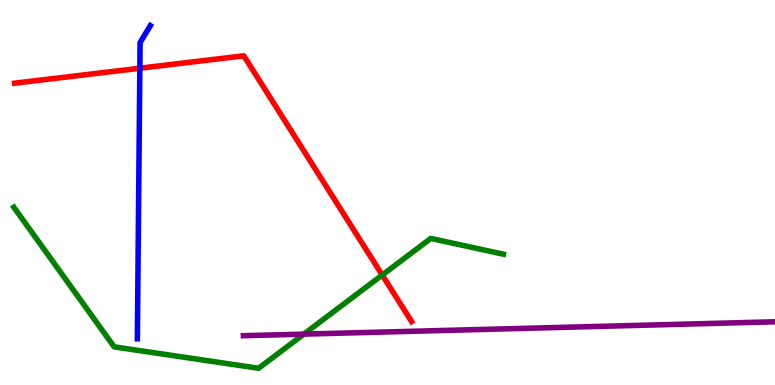[{'lines': ['blue', 'red'], 'intersections': [{'x': 1.8, 'y': 8.23}]}, {'lines': ['green', 'red'], 'intersections': [{'x': 4.93, 'y': 2.86}]}, {'lines': ['purple', 'red'], 'intersections': []}, {'lines': ['blue', 'green'], 'intersections': []}, {'lines': ['blue', 'purple'], 'intersections': []}, {'lines': ['green', 'purple'], 'intersections': [{'x': 3.92, 'y': 1.32}]}]